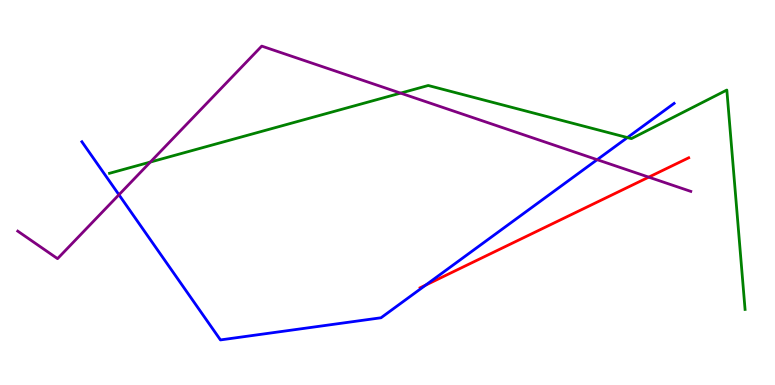[{'lines': ['blue', 'red'], 'intersections': [{'x': 5.49, 'y': 2.6}]}, {'lines': ['green', 'red'], 'intersections': []}, {'lines': ['purple', 'red'], 'intersections': [{'x': 8.37, 'y': 5.4}]}, {'lines': ['blue', 'green'], 'intersections': [{'x': 8.1, 'y': 6.43}]}, {'lines': ['blue', 'purple'], 'intersections': [{'x': 1.53, 'y': 4.94}, {'x': 7.71, 'y': 5.85}]}, {'lines': ['green', 'purple'], 'intersections': [{'x': 1.94, 'y': 5.79}, {'x': 5.17, 'y': 7.58}]}]